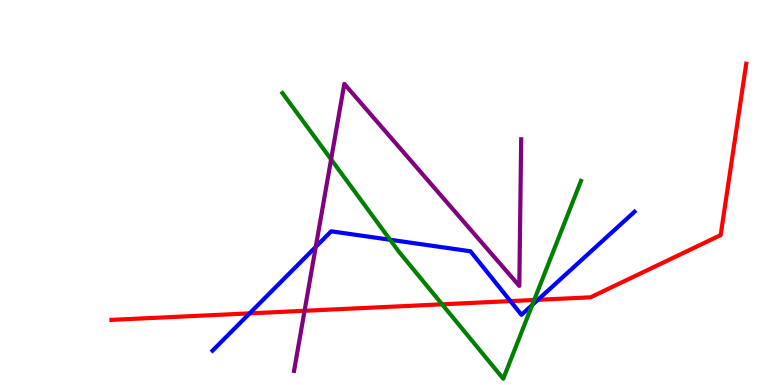[{'lines': ['blue', 'red'], 'intersections': [{'x': 3.22, 'y': 1.86}, {'x': 6.59, 'y': 2.18}, {'x': 6.94, 'y': 2.21}]}, {'lines': ['green', 'red'], 'intersections': [{'x': 5.7, 'y': 2.1}, {'x': 6.89, 'y': 2.21}]}, {'lines': ['purple', 'red'], 'intersections': [{'x': 3.93, 'y': 1.93}]}, {'lines': ['blue', 'green'], 'intersections': [{'x': 5.03, 'y': 3.77}, {'x': 6.87, 'y': 2.08}]}, {'lines': ['blue', 'purple'], 'intersections': [{'x': 4.07, 'y': 3.59}]}, {'lines': ['green', 'purple'], 'intersections': [{'x': 4.27, 'y': 5.86}]}]